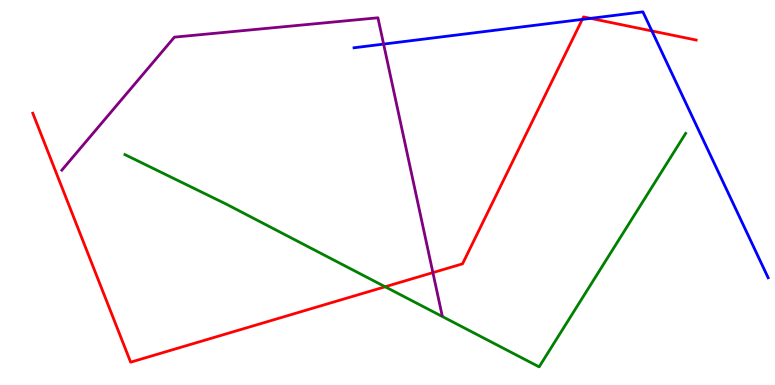[{'lines': ['blue', 'red'], 'intersections': [{'x': 7.51, 'y': 9.5}, {'x': 7.62, 'y': 9.52}, {'x': 8.41, 'y': 9.2}]}, {'lines': ['green', 'red'], 'intersections': [{'x': 4.97, 'y': 2.55}]}, {'lines': ['purple', 'red'], 'intersections': [{'x': 5.59, 'y': 2.92}]}, {'lines': ['blue', 'green'], 'intersections': []}, {'lines': ['blue', 'purple'], 'intersections': [{'x': 4.95, 'y': 8.85}]}, {'lines': ['green', 'purple'], 'intersections': []}]